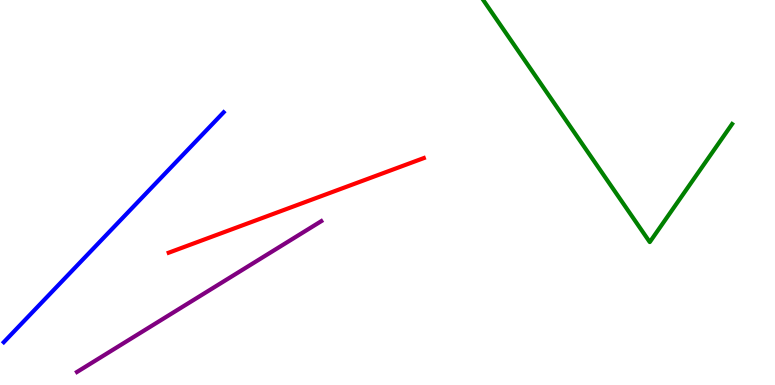[{'lines': ['blue', 'red'], 'intersections': []}, {'lines': ['green', 'red'], 'intersections': []}, {'lines': ['purple', 'red'], 'intersections': []}, {'lines': ['blue', 'green'], 'intersections': []}, {'lines': ['blue', 'purple'], 'intersections': []}, {'lines': ['green', 'purple'], 'intersections': []}]